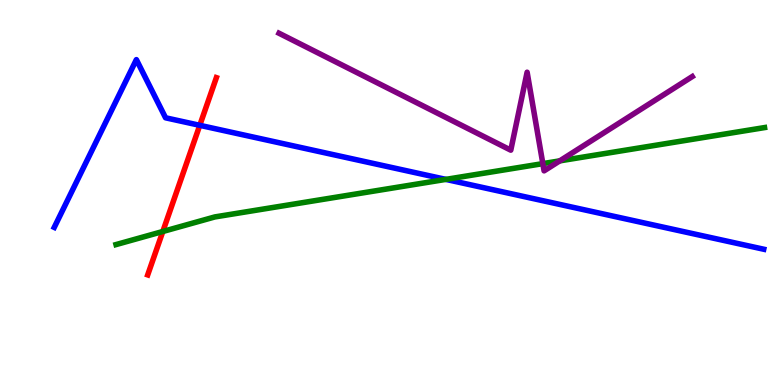[{'lines': ['blue', 'red'], 'intersections': [{'x': 2.58, 'y': 6.74}]}, {'lines': ['green', 'red'], 'intersections': [{'x': 2.1, 'y': 3.99}]}, {'lines': ['purple', 'red'], 'intersections': []}, {'lines': ['blue', 'green'], 'intersections': [{'x': 5.75, 'y': 5.34}]}, {'lines': ['blue', 'purple'], 'intersections': []}, {'lines': ['green', 'purple'], 'intersections': [{'x': 7.0, 'y': 5.75}, {'x': 7.22, 'y': 5.82}]}]